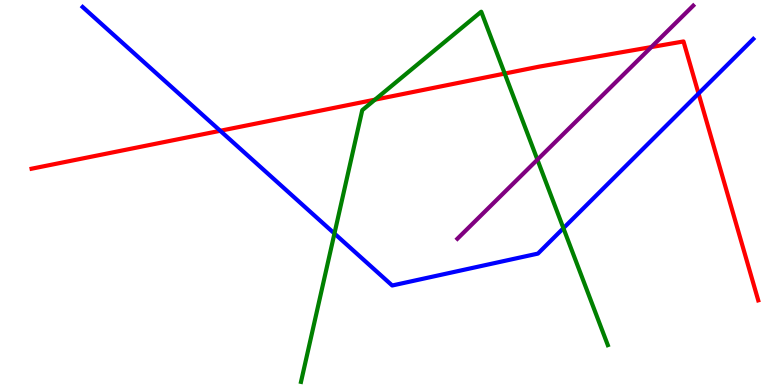[{'lines': ['blue', 'red'], 'intersections': [{'x': 2.84, 'y': 6.6}, {'x': 9.01, 'y': 7.57}]}, {'lines': ['green', 'red'], 'intersections': [{'x': 4.84, 'y': 7.41}, {'x': 6.51, 'y': 8.09}]}, {'lines': ['purple', 'red'], 'intersections': [{'x': 8.4, 'y': 8.78}]}, {'lines': ['blue', 'green'], 'intersections': [{'x': 4.32, 'y': 3.93}, {'x': 7.27, 'y': 4.07}]}, {'lines': ['blue', 'purple'], 'intersections': []}, {'lines': ['green', 'purple'], 'intersections': [{'x': 6.93, 'y': 5.85}]}]